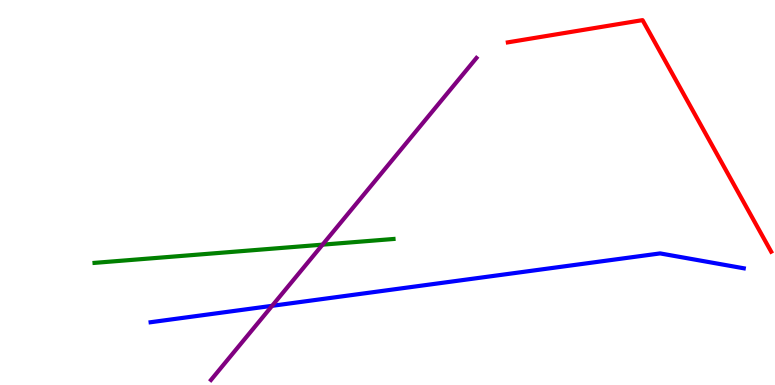[{'lines': ['blue', 'red'], 'intersections': []}, {'lines': ['green', 'red'], 'intersections': []}, {'lines': ['purple', 'red'], 'intersections': []}, {'lines': ['blue', 'green'], 'intersections': []}, {'lines': ['blue', 'purple'], 'intersections': [{'x': 3.51, 'y': 2.06}]}, {'lines': ['green', 'purple'], 'intersections': [{'x': 4.16, 'y': 3.65}]}]